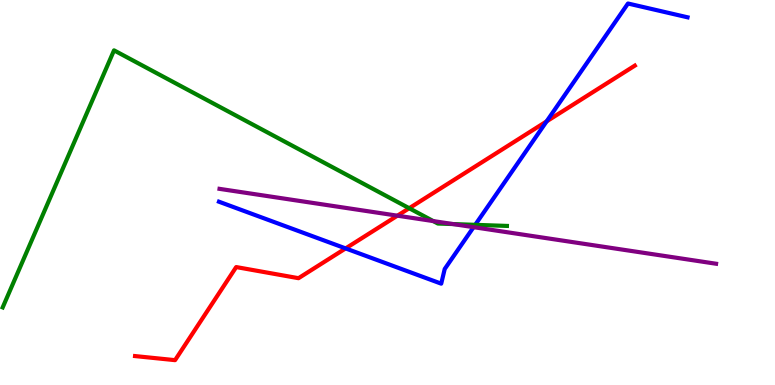[{'lines': ['blue', 'red'], 'intersections': [{'x': 4.46, 'y': 3.55}, {'x': 7.05, 'y': 6.85}]}, {'lines': ['green', 'red'], 'intersections': [{'x': 5.28, 'y': 4.59}]}, {'lines': ['purple', 'red'], 'intersections': [{'x': 5.13, 'y': 4.4}]}, {'lines': ['blue', 'green'], 'intersections': [{'x': 6.13, 'y': 4.16}]}, {'lines': ['blue', 'purple'], 'intersections': [{'x': 6.11, 'y': 4.1}]}, {'lines': ['green', 'purple'], 'intersections': [{'x': 5.59, 'y': 4.26}, {'x': 5.85, 'y': 4.18}]}]